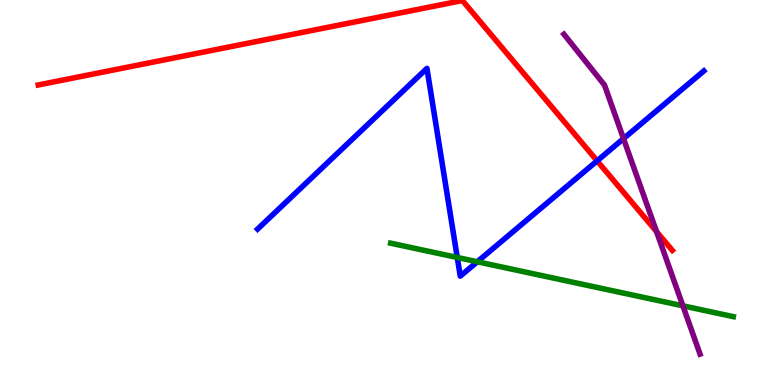[{'lines': ['blue', 'red'], 'intersections': [{'x': 7.7, 'y': 5.82}]}, {'lines': ['green', 'red'], 'intersections': []}, {'lines': ['purple', 'red'], 'intersections': [{'x': 8.47, 'y': 3.98}]}, {'lines': ['blue', 'green'], 'intersections': [{'x': 5.9, 'y': 3.31}, {'x': 6.16, 'y': 3.2}]}, {'lines': ['blue', 'purple'], 'intersections': [{'x': 8.05, 'y': 6.4}]}, {'lines': ['green', 'purple'], 'intersections': [{'x': 8.81, 'y': 2.06}]}]